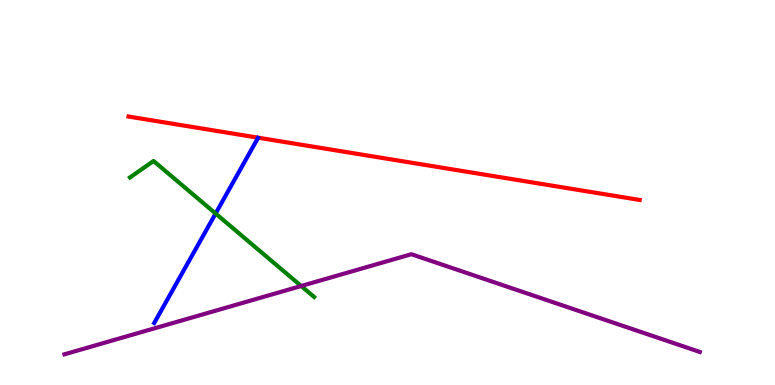[{'lines': ['blue', 'red'], 'intersections': []}, {'lines': ['green', 'red'], 'intersections': []}, {'lines': ['purple', 'red'], 'intersections': []}, {'lines': ['blue', 'green'], 'intersections': [{'x': 2.78, 'y': 4.45}]}, {'lines': ['blue', 'purple'], 'intersections': []}, {'lines': ['green', 'purple'], 'intersections': [{'x': 3.89, 'y': 2.57}]}]